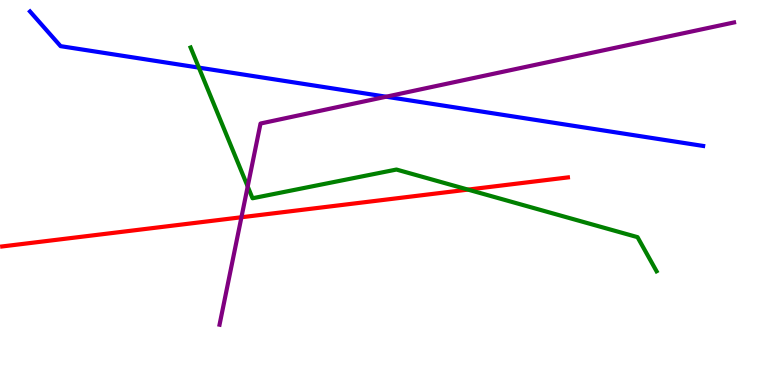[{'lines': ['blue', 'red'], 'intersections': []}, {'lines': ['green', 'red'], 'intersections': [{'x': 6.04, 'y': 5.08}]}, {'lines': ['purple', 'red'], 'intersections': [{'x': 3.12, 'y': 4.36}]}, {'lines': ['blue', 'green'], 'intersections': [{'x': 2.57, 'y': 8.24}]}, {'lines': ['blue', 'purple'], 'intersections': [{'x': 4.98, 'y': 7.49}]}, {'lines': ['green', 'purple'], 'intersections': [{'x': 3.2, 'y': 5.16}]}]